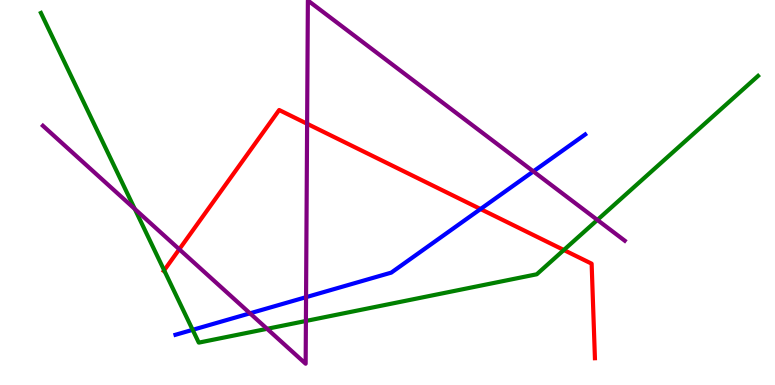[{'lines': ['blue', 'red'], 'intersections': [{'x': 6.2, 'y': 4.57}]}, {'lines': ['green', 'red'], 'intersections': [{'x': 2.12, 'y': 2.98}, {'x': 7.28, 'y': 3.51}]}, {'lines': ['purple', 'red'], 'intersections': [{'x': 2.31, 'y': 3.53}, {'x': 3.96, 'y': 6.79}]}, {'lines': ['blue', 'green'], 'intersections': [{'x': 2.49, 'y': 1.43}]}, {'lines': ['blue', 'purple'], 'intersections': [{'x': 3.23, 'y': 1.86}, {'x': 3.95, 'y': 2.28}, {'x': 6.88, 'y': 5.55}]}, {'lines': ['green', 'purple'], 'intersections': [{'x': 1.74, 'y': 4.57}, {'x': 3.45, 'y': 1.46}, {'x': 3.95, 'y': 1.66}, {'x': 7.71, 'y': 4.29}]}]